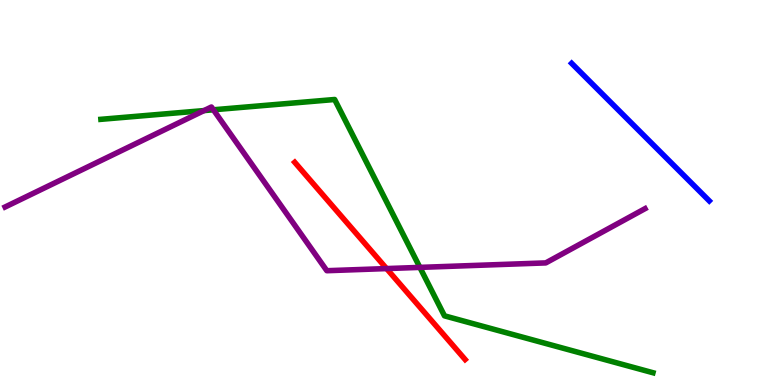[{'lines': ['blue', 'red'], 'intersections': []}, {'lines': ['green', 'red'], 'intersections': []}, {'lines': ['purple', 'red'], 'intersections': [{'x': 4.99, 'y': 3.02}]}, {'lines': ['blue', 'green'], 'intersections': []}, {'lines': ['blue', 'purple'], 'intersections': []}, {'lines': ['green', 'purple'], 'intersections': [{'x': 2.63, 'y': 7.13}, {'x': 2.75, 'y': 7.15}, {'x': 5.42, 'y': 3.05}]}]